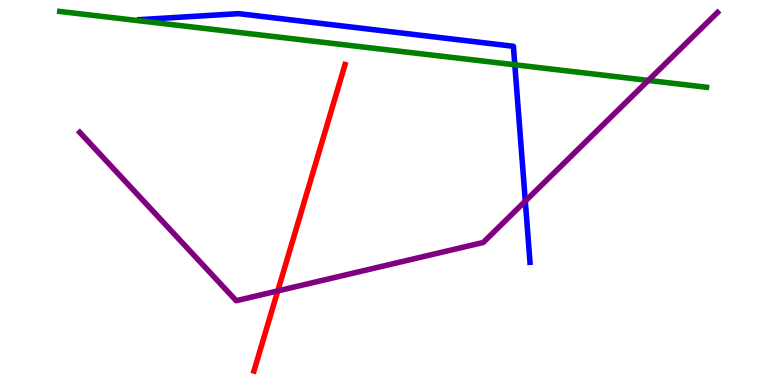[{'lines': ['blue', 'red'], 'intersections': []}, {'lines': ['green', 'red'], 'intersections': []}, {'lines': ['purple', 'red'], 'intersections': [{'x': 3.58, 'y': 2.44}]}, {'lines': ['blue', 'green'], 'intersections': [{'x': 6.64, 'y': 8.32}]}, {'lines': ['blue', 'purple'], 'intersections': [{'x': 6.78, 'y': 4.78}]}, {'lines': ['green', 'purple'], 'intersections': [{'x': 8.36, 'y': 7.91}]}]